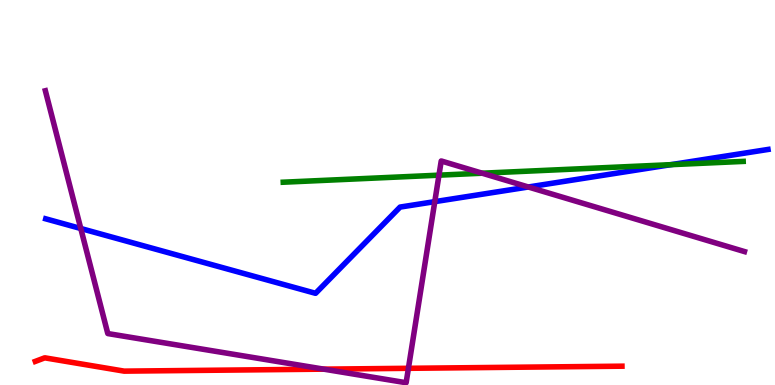[{'lines': ['blue', 'red'], 'intersections': []}, {'lines': ['green', 'red'], 'intersections': []}, {'lines': ['purple', 'red'], 'intersections': [{'x': 4.18, 'y': 0.412}, {'x': 5.27, 'y': 0.434}]}, {'lines': ['blue', 'green'], 'intersections': [{'x': 8.66, 'y': 5.72}]}, {'lines': ['blue', 'purple'], 'intersections': [{'x': 1.04, 'y': 4.06}, {'x': 5.61, 'y': 4.76}, {'x': 6.82, 'y': 5.14}]}, {'lines': ['green', 'purple'], 'intersections': [{'x': 5.66, 'y': 5.45}, {'x': 6.22, 'y': 5.5}]}]